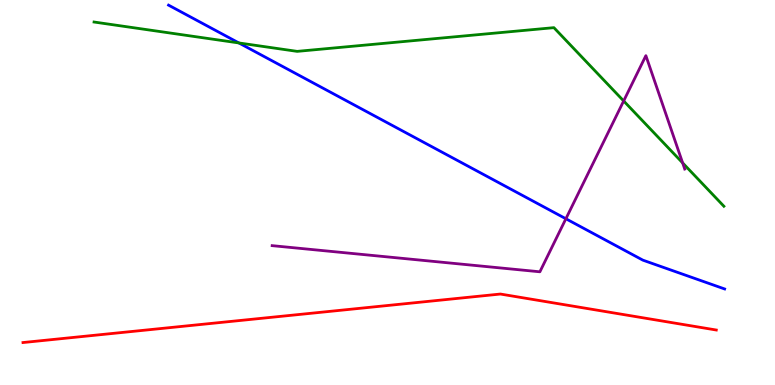[{'lines': ['blue', 'red'], 'intersections': []}, {'lines': ['green', 'red'], 'intersections': []}, {'lines': ['purple', 'red'], 'intersections': []}, {'lines': ['blue', 'green'], 'intersections': [{'x': 3.08, 'y': 8.88}]}, {'lines': ['blue', 'purple'], 'intersections': [{'x': 7.3, 'y': 4.32}]}, {'lines': ['green', 'purple'], 'intersections': [{'x': 8.05, 'y': 7.38}, {'x': 8.81, 'y': 5.77}]}]